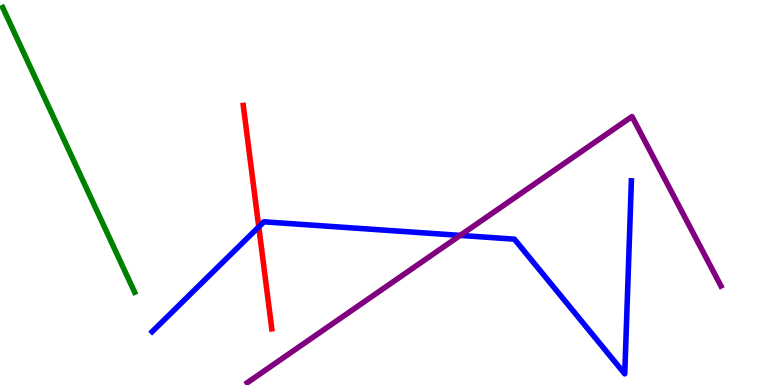[{'lines': ['blue', 'red'], 'intersections': [{'x': 3.34, 'y': 4.11}]}, {'lines': ['green', 'red'], 'intersections': []}, {'lines': ['purple', 'red'], 'intersections': []}, {'lines': ['blue', 'green'], 'intersections': []}, {'lines': ['blue', 'purple'], 'intersections': [{'x': 5.94, 'y': 3.89}]}, {'lines': ['green', 'purple'], 'intersections': []}]